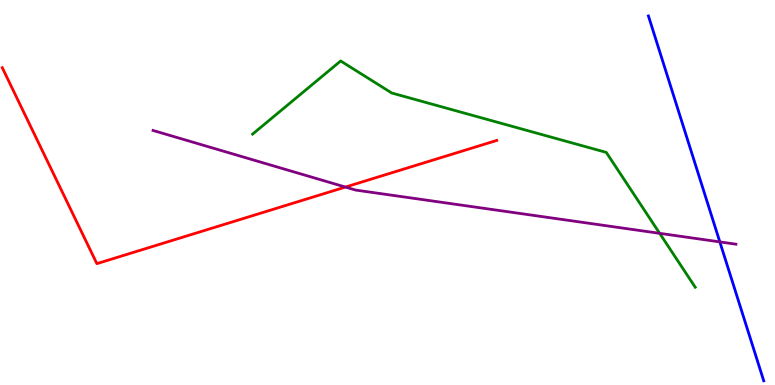[{'lines': ['blue', 'red'], 'intersections': []}, {'lines': ['green', 'red'], 'intersections': []}, {'lines': ['purple', 'red'], 'intersections': [{'x': 4.46, 'y': 5.14}]}, {'lines': ['blue', 'green'], 'intersections': []}, {'lines': ['blue', 'purple'], 'intersections': [{'x': 9.29, 'y': 3.72}]}, {'lines': ['green', 'purple'], 'intersections': [{'x': 8.51, 'y': 3.94}]}]